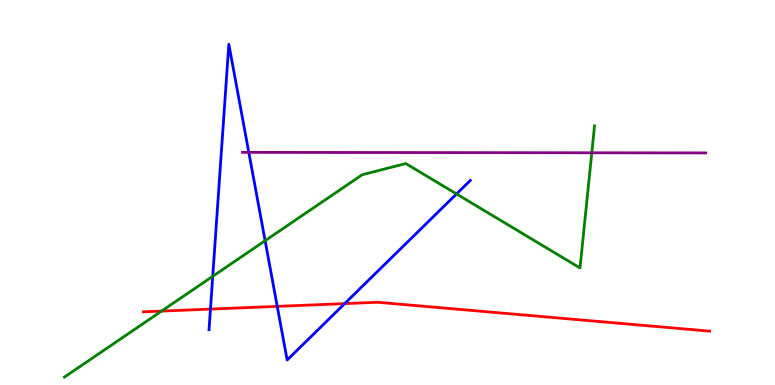[{'lines': ['blue', 'red'], 'intersections': [{'x': 2.72, 'y': 1.97}, {'x': 3.58, 'y': 2.04}, {'x': 4.45, 'y': 2.11}]}, {'lines': ['green', 'red'], 'intersections': [{'x': 2.08, 'y': 1.92}]}, {'lines': ['purple', 'red'], 'intersections': []}, {'lines': ['blue', 'green'], 'intersections': [{'x': 2.74, 'y': 2.82}, {'x': 3.42, 'y': 3.75}, {'x': 5.89, 'y': 4.96}]}, {'lines': ['blue', 'purple'], 'intersections': [{'x': 3.21, 'y': 6.04}]}, {'lines': ['green', 'purple'], 'intersections': [{'x': 7.64, 'y': 6.03}]}]